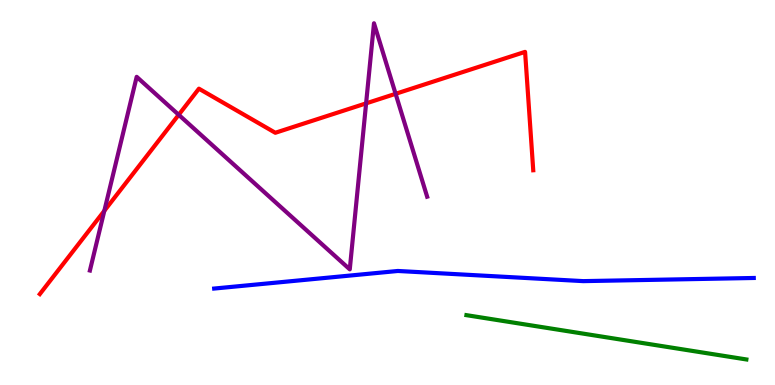[{'lines': ['blue', 'red'], 'intersections': []}, {'lines': ['green', 'red'], 'intersections': []}, {'lines': ['purple', 'red'], 'intersections': [{'x': 1.35, 'y': 4.52}, {'x': 2.31, 'y': 7.02}, {'x': 4.72, 'y': 7.32}, {'x': 5.1, 'y': 7.56}]}, {'lines': ['blue', 'green'], 'intersections': []}, {'lines': ['blue', 'purple'], 'intersections': []}, {'lines': ['green', 'purple'], 'intersections': []}]